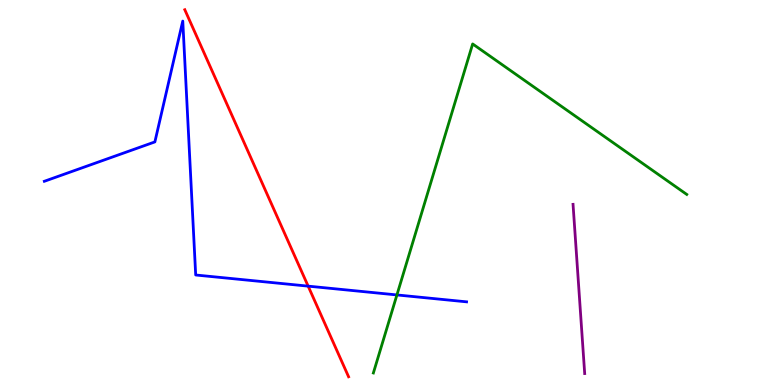[{'lines': ['blue', 'red'], 'intersections': [{'x': 3.98, 'y': 2.57}]}, {'lines': ['green', 'red'], 'intersections': []}, {'lines': ['purple', 'red'], 'intersections': []}, {'lines': ['blue', 'green'], 'intersections': [{'x': 5.12, 'y': 2.34}]}, {'lines': ['blue', 'purple'], 'intersections': []}, {'lines': ['green', 'purple'], 'intersections': []}]